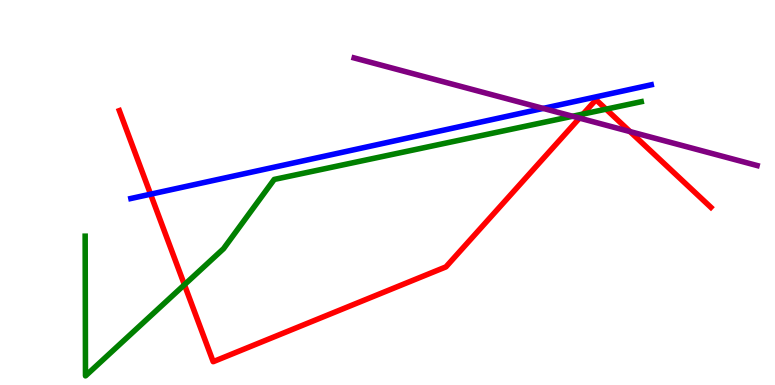[{'lines': ['blue', 'red'], 'intersections': [{'x': 1.94, 'y': 4.96}]}, {'lines': ['green', 'red'], 'intersections': [{'x': 2.38, 'y': 2.6}, {'x': 7.52, 'y': 7.04}, {'x': 7.82, 'y': 7.16}]}, {'lines': ['purple', 'red'], 'intersections': [{'x': 7.48, 'y': 6.93}, {'x': 8.13, 'y': 6.58}]}, {'lines': ['blue', 'green'], 'intersections': []}, {'lines': ['blue', 'purple'], 'intersections': [{'x': 7.01, 'y': 7.18}]}, {'lines': ['green', 'purple'], 'intersections': [{'x': 7.39, 'y': 6.98}]}]